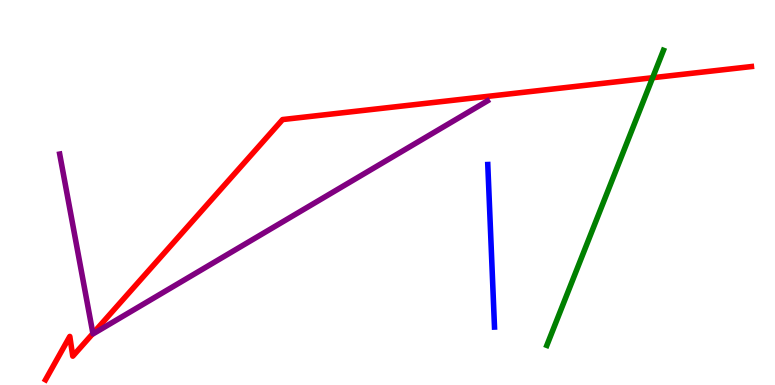[{'lines': ['blue', 'red'], 'intersections': []}, {'lines': ['green', 'red'], 'intersections': [{'x': 8.42, 'y': 7.98}]}, {'lines': ['purple', 'red'], 'intersections': [{'x': 1.2, 'y': 1.34}]}, {'lines': ['blue', 'green'], 'intersections': []}, {'lines': ['blue', 'purple'], 'intersections': []}, {'lines': ['green', 'purple'], 'intersections': []}]